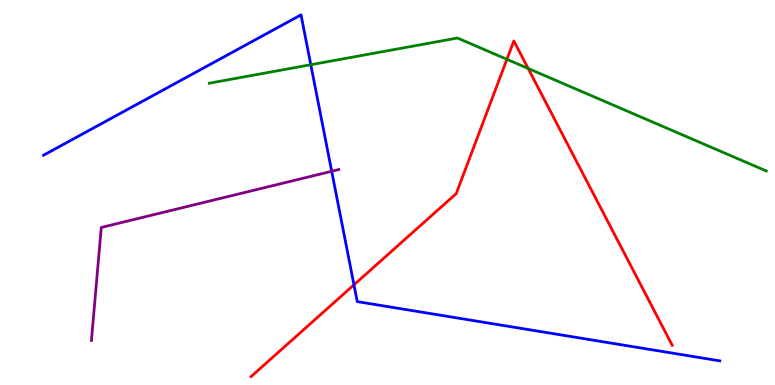[{'lines': ['blue', 'red'], 'intersections': [{'x': 4.57, 'y': 2.6}]}, {'lines': ['green', 'red'], 'intersections': [{'x': 6.54, 'y': 8.46}, {'x': 6.81, 'y': 8.22}]}, {'lines': ['purple', 'red'], 'intersections': []}, {'lines': ['blue', 'green'], 'intersections': [{'x': 4.01, 'y': 8.32}]}, {'lines': ['blue', 'purple'], 'intersections': [{'x': 4.28, 'y': 5.55}]}, {'lines': ['green', 'purple'], 'intersections': []}]